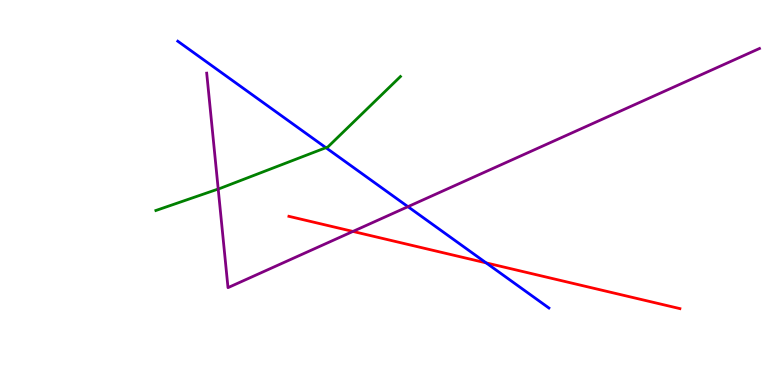[{'lines': ['blue', 'red'], 'intersections': [{'x': 6.27, 'y': 3.17}]}, {'lines': ['green', 'red'], 'intersections': []}, {'lines': ['purple', 'red'], 'intersections': [{'x': 4.55, 'y': 3.99}]}, {'lines': ['blue', 'green'], 'intersections': [{'x': 4.21, 'y': 6.16}]}, {'lines': ['blue', 'purple'], 'intersections': [{'x': 5.26, 'y': 4.63}]}, {'lines': ['green', 'purple'], 'intersections': [{'x': 2.82, 'y': 5.09}]}]